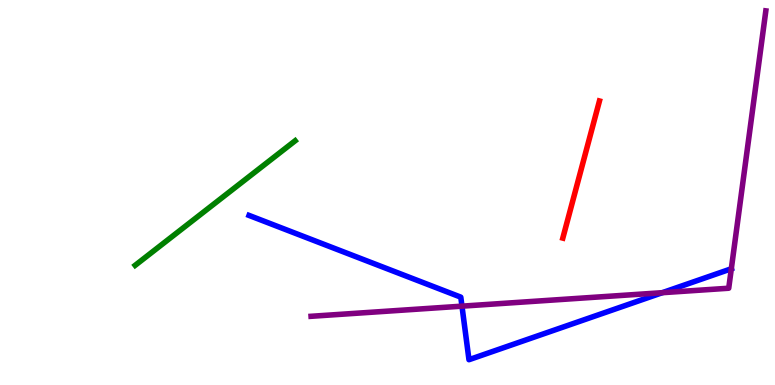[{'lines': ['blue', 'red'], 'intersections': []}, {'lines': ['green', 'red'], 'intersections': []}, {'lines': ['purple', 'red'], 'intersections': []}, {'lines': ['blue', 'green'], 'intersections': []}, {'lines': ['blue', 'purple'], 'intersections': [{'x': 5.96, 'y': 2.05}, {'x': 8.55, 'y': 2.4}, {'x': 9.44, 'y': 3.02}]}, {'lines': ['green', 'purple'], 'intersections': []}]